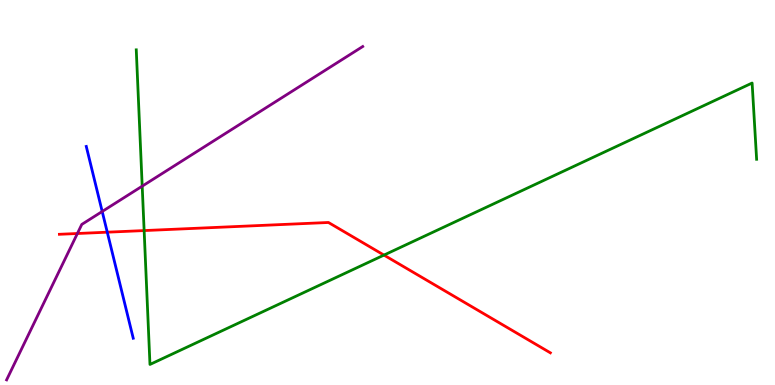[{'lines': ['blue', 'red'], 'intersections': [{'x': 1.38, 'y': 3.97}]}, {'lines': ['green', 'red'], 'intersections': [{'x': 1.86, 'y': 4.01}, {'x': 4.95, 'y': 3.37}]}, {'lines': ['purple', 'red'], 'intersections': [{'x': 0.999, 'y': 3.93}]}, {'lines': ['blue', 'green'], 'intersections': []}, {'lines': ['blue', 'purple'], 'intersections': [{'x': 1.32, 'y': 4.51}]}, {'lines': ['green', 'purple'], 'intersections': [{'x': 1.83, 'y': 5.16}]}]